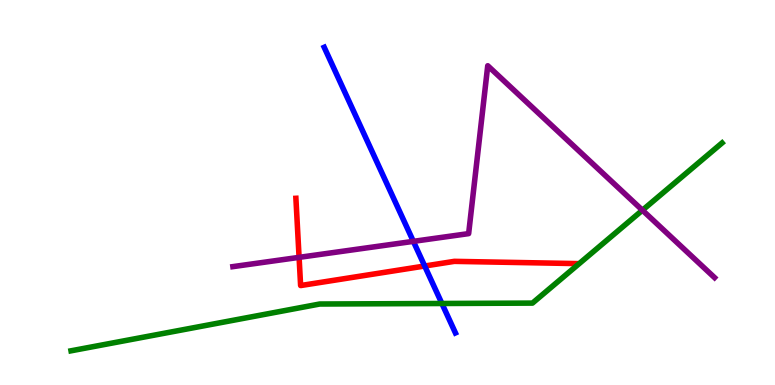[{'lines': ['blue', 'red'], 'intersections': [{'x': 5.48, 'y': 3.09}]}, {'lines': ['green', 'red'], 'intersections': []}, {'lines': ['purple', 'red'], 'intersections': [{'x': 3.86, 'y': 3.32}]}, {'lines': ['blue', 'green'], 'intersections': [{'x': 5.7, 'y': 2.12}]}, {'lines': ['blue', 'purple'], 'intersections': [{'x': 5.33, 'y': 3.73}]}, {'lines': ['green', 'purple'], 'intersections': [{'x': 8.29, 'y': 4.54}]}]